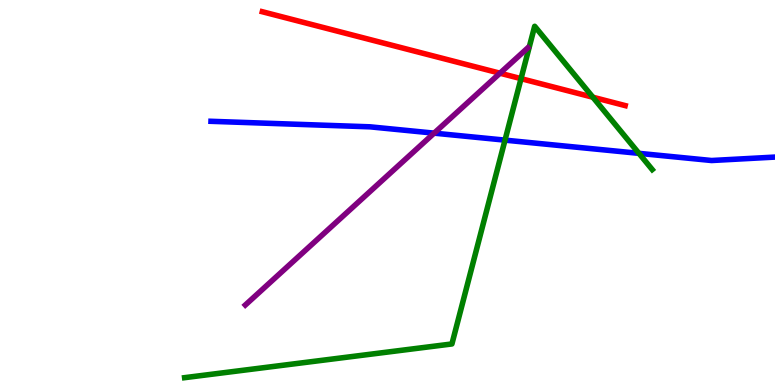[{'lines': ['blue', 'red'], 'intersections': []}, {'lines': ['green', 'red'], 'intersections': [{'x': 6.72, 'y': 7.96}, {'x': 7.65, 'y': 7.47}]}, {'lines': ['purple', 'red'], 'intersections': [{'x': 6.45, 'y': 8.1}]}, {'lines': ['blue', 'green'], 'intersections': [{'x': 6.52, 'y': 6.36}, {'x': 8.24, 'y': 6.02}]}, {'lines': ['blue', 'purple'], 'intersections': [{'x': 5.6, 'y': 6.54}]}, {'lines': ['green', 'purple'], 'intersections': []}]